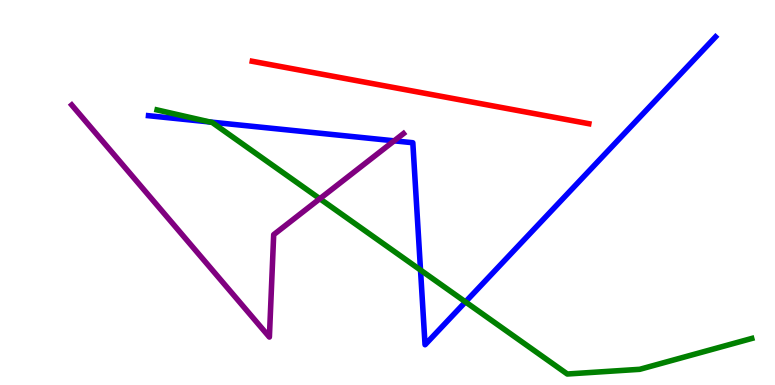[{'lines': ['blue', 'red'], 'intersections': []}, {'lines': ['green', 'red'], 'intersections': []}, {'lines': ['purple', 'red'], 'intersections': []}, {'lines': ['blue', 'green'], 'intersections': [{'x': 2.71, 'y': 6.83}, {'x': 5.43, 'y': 2.99}, {'x': 6.01, 'y': 2.16}]}, {'lines': ['blue', 'purple'], 'intersections': [{'x': 5.09, 'y': 6.34}]}, {'lines': ['green', 'purple'], 'intersections': [{'x': 4.13, 'y': 4.84}]}]